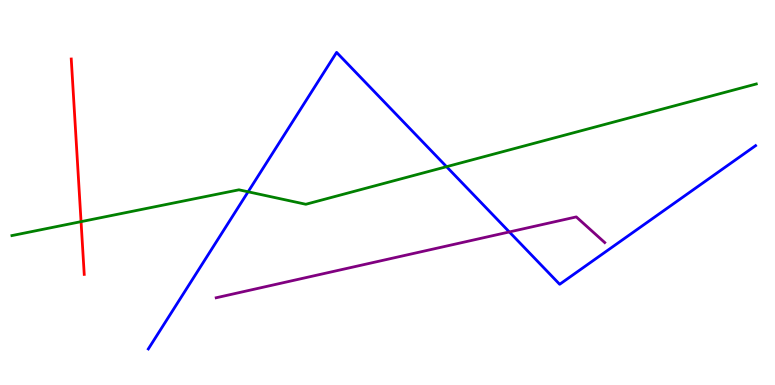[{'lines': ['blue', 'red'], 'intersections': []}, {'lines': ['green', 'red'], 'intersections': [{'x': 1.05, 'y': 4.24}]}, {'lines': ['purple', 'red'], 'intersections': []}, {'lines': ['blue', 'green'], 'intersections': [{'x': 3.2, 'y': 5.02}, {'x': 5.76, 'y': 5.67}]}, {'lines': ['blue', 'purple'], 'intersections': [{'x': 6.57, 'y': 3.98}]}, {'lines': ['green', 'purple'], 'intersections': []}]